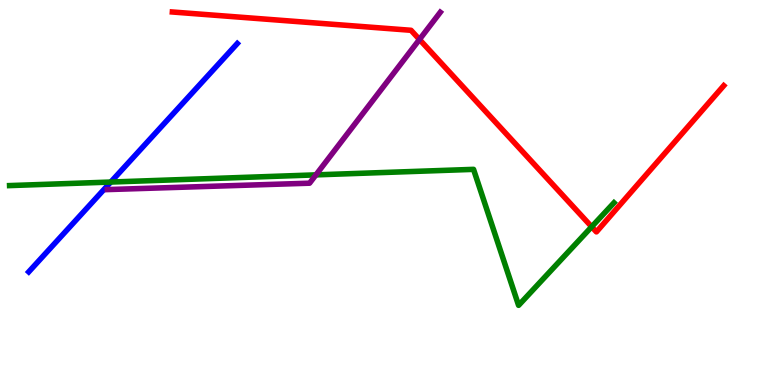[{'lines': ['blue', 'red'], 'intersections': []}, {'lines': ['green', 'red'], 'intersections': [{'x': 7.63, 'y': 4.11}]}, {'lines': ['purple', 'red'], 'intersections': [{'x': 5.41, 'y': 8.97}]}, {'lines': ['blue', 'green'], 'intersections': [{'x': 1.43, 'y': 5.27}]}, {'lines': ['blue', 'purple'], 'intersections': []}, {'lines': ['green', 'purple'], 'intersections': [{'x': 4.08, 'y': 5.46}]}]